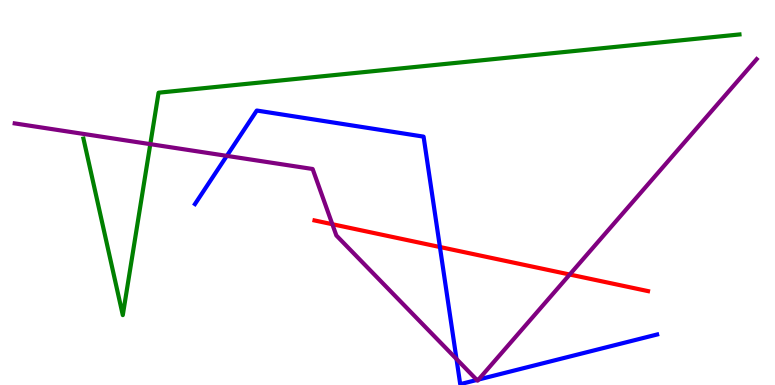[{'lines': ['blue', 'red'], 'intersections': [{'x': 5.68, 'y': 3.58}]}, {'lines': ['green', 'red'], 'intersections': []}, {'lines': ['purple', 'red'], 'intersections': [{'x': 4.29, 'y': 4.18}, {'x': 7.35, 'y': 2.87}]}, {'lines': ['blue', 'green'], 'intersections': []}, {'lines': ['blue', 'purple'], 'intersections': [{'x': 2.93, 'y': 5.95}, {'x': 5.89, 'y': 0.675}, {'x': 6.15, 'y': 0.131}, {'x': 6.17, 'y': 0.142}]}, {'lines': ['green', 'purple'], 'intersections': [{'x': 1.94, 'y': 6.26}]}]